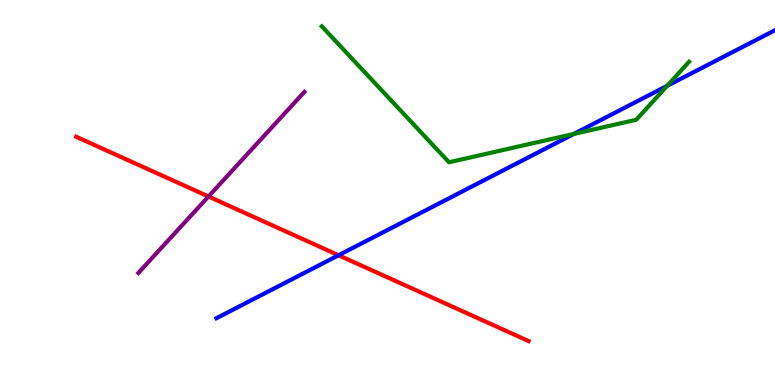[{'lines': ['blue', 'red'], 'intersections': [{'x': 4.37, 'y': 3.37}]}, {'lines': ['green', 'red'], 'intersections': []}, {'lines': ['purple', 'red'], 'intersections': [{'x': 2.69, 'y': 4.9}]}, {'lines': ['blue', 'green'], 'intersections': [{'x': 7.4, 'y': 6.52}, {'x': 8.61, 'y': 7.77}]}, {'lines': ['blue', 'purple'], 'intersections': []}, {'lines': ['green', 'purple'], 'intersections': []}]